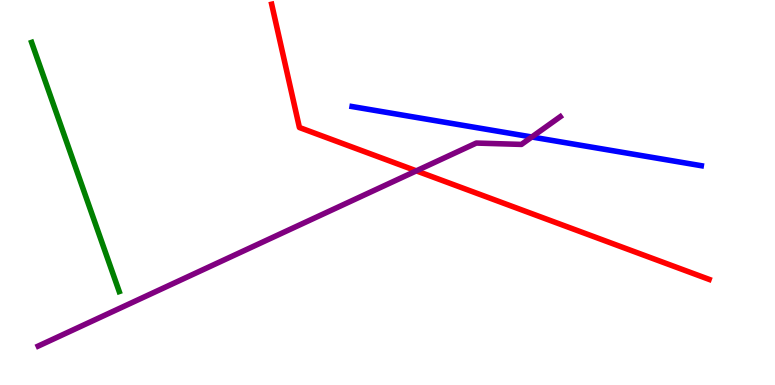[{'lines': ['blue', 'red'], 'intersections': []}, {'lines': ['green', 'red'], 'intersections': []}, {'lines': ['purple', 'red'], 'intersections': [{'x': 5.37, 'y': 5.56}]}, {'lines': ['blue', 'green'], 'intersections': []}, {'lines': ['blue', 'purple'], 'intersections': [{'x': 6.86, 'y': 6.44}]}, {'lines': ['green', 'purple'], 'intersections': []}]